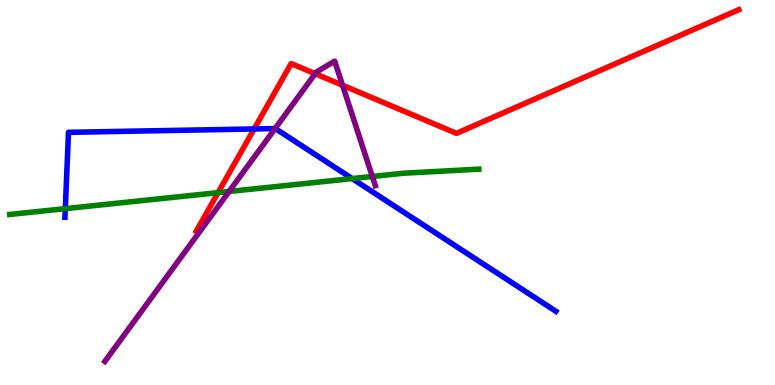[{'lines': ['blue', 'red'], 'intersections': [{'x': 3.28, 'y': 6.65}]}, {'lines': ['green', 'red'], 'intersections': [{'x': 2.81, 'y': 5.0}]}, {'lines': ['purple', 'red'], 'intersections': [{'x': 4.07, 'y': 8.09}, {'x': 4.42, 'y': 7.79}]}, {'lines': ['blue', 'green'], 'intersections': [{'x': 0.843, 'y': 4.58}, {'x': 4.54, 'y': 5.36}]}, {'lines': ['blue', 'purple'], 'intersections': [{'x': 3.55, 'y': 6.66}]}, {'lines': ['green', 'purple'], 'intersections': [{'x': 2.96, 'y': 5.03}, {'x': 4.8, 'y': 5.42}]}]